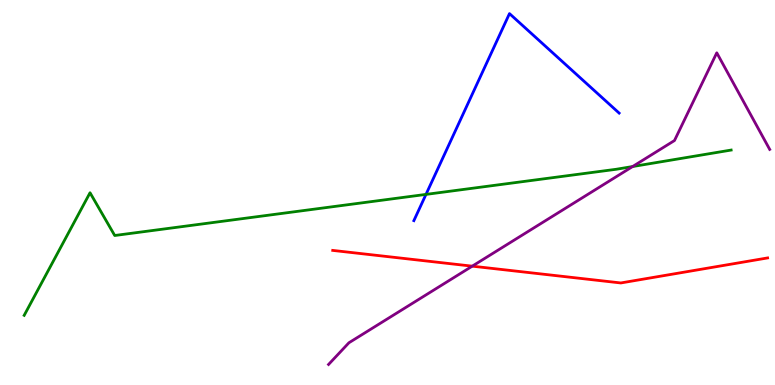[{'lines': ['blue', 'red'], 'intersections': []}, {'lines': ['green', 'red'], 'intersections': []}, {'lines': ['purple', 'red'], 'intersections': [{'x': 6.09, 'y': 3.09}]}, {'lines': ['blue', 'green'], 'intersections': [{'x': 5.5, 'y': 4.95}]}, {'lines': ['blue', 'purple'], 'intersections': []}, {'lines': ['green', 'purple'], 'intersections': [{'x': 8.16, 'y': 5.67}]}]